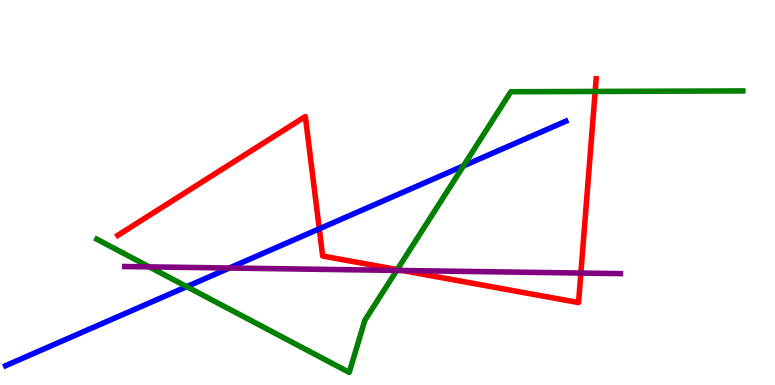[{'lines': ['blue', 'red'], 'intersections': [{'x': 4.12, 'y': 4.06}]}, {'lines': ['green', 'red'], 'intersections': [{'x': 5.13, 'y': 3.0}, {'x': 7.68, 'y': 7.62}]}, {'lines': ['purple', 'red'], 'intersections': [{'x': 5.19, 'y': 2.97}, {'x': 7.49, 'y': 2.91}]}, {'lines': ['blue', 'green'], 'intersections': [{'x': 2.41, 'y': 2.55}, {'x': 5.98, 'y': 5.69}]}, {'lines': ['blue', 'purple'], 'intersections': [{'x': 2.96, 'y': 3.04}]}, {'lines': ['green', 'purple'], 'intersections': [{'x': 1.93, 'y': 3.07}, {'x': 5.12, 'y': 2.98}]}]